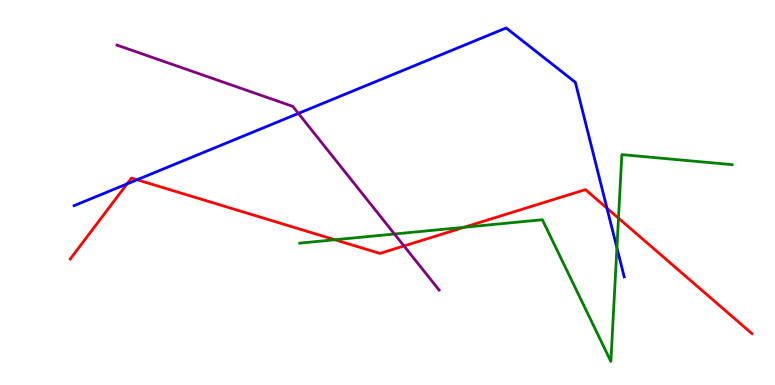[{'lines': ['blue', 'red'], 'intersections': [{'x': 1.64, 'y': 5.22}, {'x': 1.77, 'y': 5.33}, {'x': 7.83, 'y': 4.59}]}, {'lines': ['green', 'red'], 'intersections': [{'x': 4.32, 'y': 3.77}, {'x': 5.99, 'y': 4.1}, {'x': 7.98, 'y': 4.33}]}, {'lines': ['purple', 'red'], 'intersections': [{'x': 5.21, 'y': 3.61}]}, {'lines': ['blue', 'green'], 'intersections': [{'x': 7.96, 'y': 3.56}]}, {'lines': ['blue', 'purple'], 'intersections': [{'x': 3.85, 'y': 7.05}]}, {'lines': ['green', 'purple'], 'intersections': [{'x': 5.09, 'y': 3.92}]}]